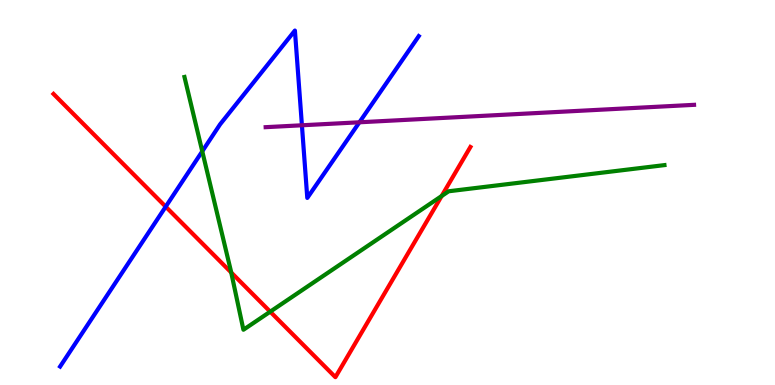[{'lines': ['blue', 'red'], 'intersections': [{'x': 2.14, 'y': 4.63}]}, {'lines': ['green', 'red'], 'intersections': [{'x': 2.98, 'y': 2.92}, {'x': 3.49, 'y': 1.9}, {'x': 5.7, 'y': 4.91}]}, {'lines': ['purple', 'red'], 'intersections': []}, {'lines': ['blue', 'green'], 'intersections': [{'x': 2.61, 'y': 6.07}]}, {'lines': ['blue', 'purple'], 'intersections': [{'x': 3.9, 'y': 6.75}, {'x': 4.64, 'y': 6.82}]}, {'lines': ['green', 'purple'], 'intersections': []}]